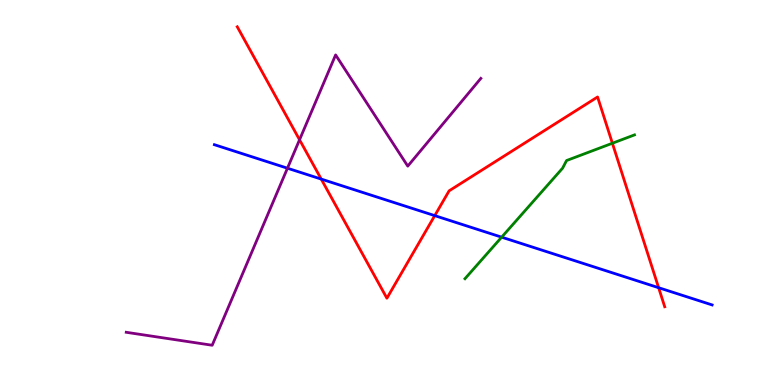[{'lines': ['blue', 'red'], 'intersections': [{'x': 4.14, 'y': 5.35}, {'x': 5.61, 'y': 4.4}, {'x': 8.5, 'y': 2.53}]}, {'lines': ['green', 'red'], 'intersections': [{'x': 7.9, 'y': 6.28}]}, {'lines': ['purple', 'red'], 'intersections': [{'x': 3.87, 'y': 6.37}]}, {'lines': ['blue', 'green'], 'intersections': [{'x': 6.47, 'y': 3.84}]}, {'lines': ['blue', 'purple'], 'intersections': [{'x': 3.71, 'y': 5.63}]}, {'lines': ['green', 'purple'], 'intersections': []}]